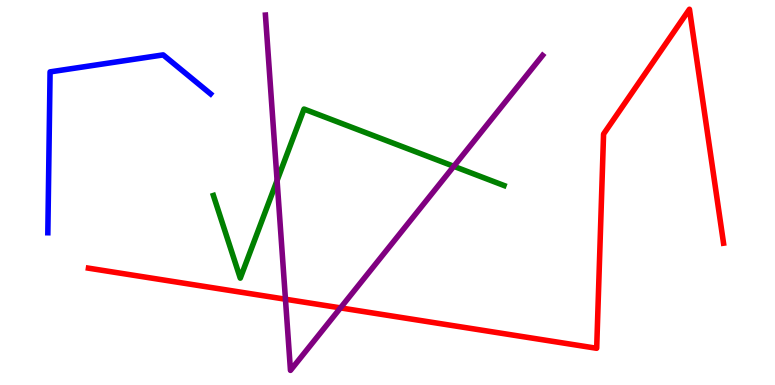[{'lines': ['blue', 'red'], 'intersections': []}, {'lines': ['green', 'red'], 'intersections': []}, {'lines': ['purple', 'red'], 'intersections': [{'x': 3.68, 'y': 2.23}, {'x': 4.39, 'y': 2.0}]}, {'lines': ['blue', 'green'], 'intersections': []}, {'lines': ['blue', 'purple'], 'intersections': []}, {'lines': ['green', 'purple'], 'intersections': [{'x': 3.58, 'y': 5.31}, {'x': 5.86, 'y': 5.68}]}]